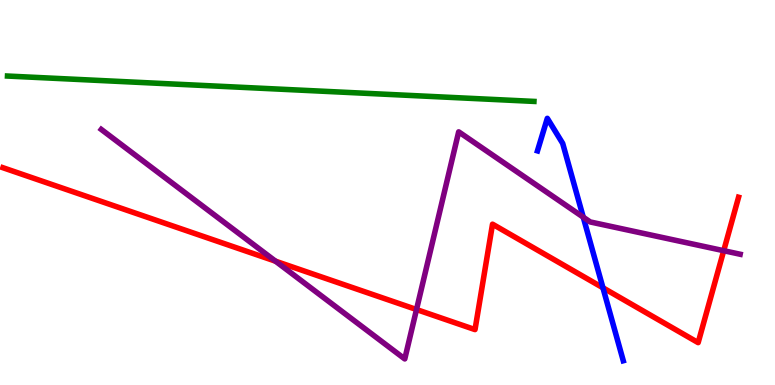[{'lines': ['blue', 'red'], 'intersections': [{'x': 7.78, 'y': 2.53}]}, {'lines': ['green', 'red'], 'intersections': []}, {'lines': ['purple', 'red'], 'intersections': [{'x': 3.56, 'y': 3.22}, {'x': 5.37, 'y': 1.96}, {'x': 9.34, 'y': 3.49}]}, {'lines': ['blue', 'green'], 'intersections': []}, {'lines': ['blue', 'purple'], 'intersections': [{'x': 7.53, 'y': 4.36}]}, {'lines': ['green', 'purple'], 'intersections': []}]